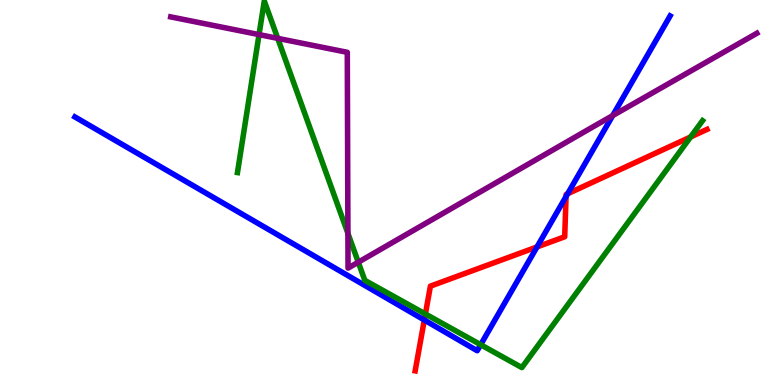[{'lines': ['blue', 'red'], 'intersections': [{'x': 5.48, 'y': 1.69}, {'x': 6.93, 'y': 3.59}, {'x': 7.3, 'y': 4.9}, {'x': 7.32, 'y': 4.97}]}, {'lines': ['green', 'red'], 'intersections': [{'x': 5.49, 'y': 1.84}, {'x': 8.91, 'y': 6.44}]}, {'lines': ['purple', 'red'], 'intersections': []}, {'lines': ['blue', 'green'], 'intersections': [{'x': 6.2, 'y': 1.05}]}, {'lines': ['blue', 'purple'], 'intersections': [{'x': 7.91, 'y': 7.0}]}, {'lines': ['green', 'purple'], 'intersections': [{'x': 3.34, 'y': 9.1}, {'x': 3.58, 'y': 9.0}, {'x': 4.49, 'y': 3.94}, {'x': 4.62, 'y': 3.19}]}]